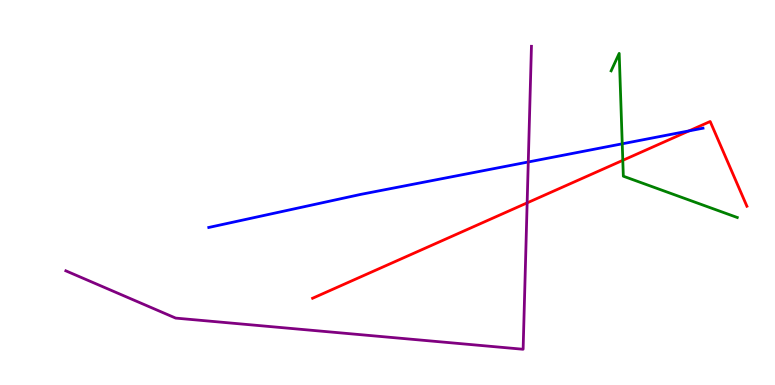[{'lines': ['blue', 'red'], 'intersections': [{'x': 8.89, 'y': 6.6}]}, {'lines': ['green', 'red'], 'intersections': [{'x': 8.04, 'y': 5.84}]}, {'lines': ['purple', 'red'], 'intersections': [{'x': 6.8, 'y': 4.73}]}, {'lines': ['blue', 'green'], 'intersections': [{'x': 8.03, 'y': 6.26}]}, {'lines': ['blue', 'purple'], 'intersections': [{'x': 6.82, 'y': 5.79}]}, {'lines': ['green', 'purple'], 'intersections': []}]